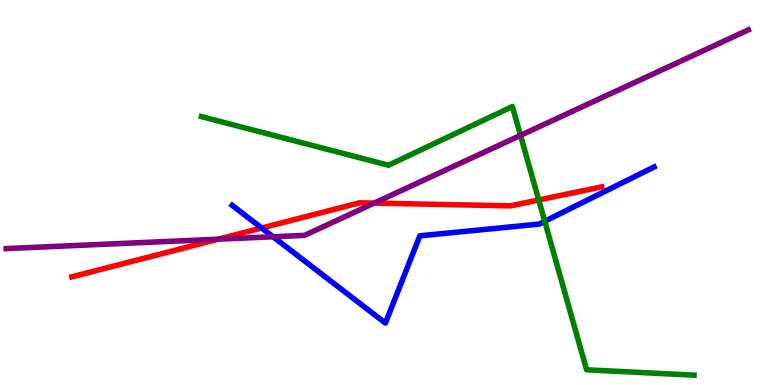[{'lines': ['blue', 'red'], 'intersections': [{'x': 3.38, 'y': 4.08}]}, {'lines': ['green', 'red'], 'intersections': [{'x': 6.95, 'y': 4.81}]}, {'lines': ['purple', 'red'], 'intersections': [{'x': 2.82, 'y': 3.79}, {'x': 4.83, 'y': 4.72}]}, {'lines': ['blue', 'green'], 'intersections': [{'x': 7.03, 'y': 4.25}]}, {'lines': ['blue', 'purple'], 'intersections': [{'x': 3.52, 'y': 3.85}]}, {'lines': ['green', 'purple'], 'intersections': [{'x': 6.72, 'y': 6.48}]}]